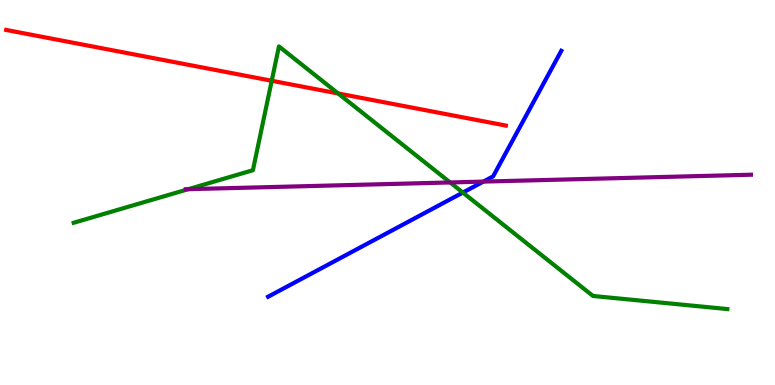[{'lines': ['blue', 'red'], 'intersections': []}, {'lines': ['green', 'red'], 'intersections': [{'x': 3.51, 'y': 7.9}, {'x': 4.36, 'y': 7.57}]}, {'lines': ['purple', 'red'], 'intersections': []}, {'lines': ['blue', 'green'], 'intersections': [{'x': 5.97, 'y': 5.0}]}, {'lines': ['blue', 'purple'], 'intersections': [{'x': 6.24, 'y': 5.28}]}, {'lines': ['green', 'purple'], 'intersections': [{'x': 2.43, 'y': 5.09}, {'x': 5.81, 'y': 5.26}]}]